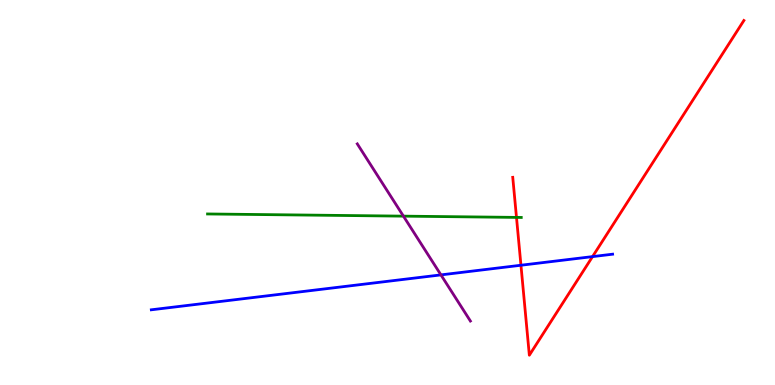[{'lines': ['blue', 'red'], 'intersections': [{'x': 6.72, 'y': 3.11}, {'x': 7.65, 'y': 3.33}]}, {'lines': ['green', 'red'], 'intersections': [{'x': 6.66, 'y': 4.35}]}, {'lines': ['purple', 'red'], 'intersections': []}, {'lines': ['blue', 'green'], 'intersections': []}, {'lines': ['blue', 'purple'], 'intersections': [{'x': 5.69, 'y': 2.86}]}, {'lines': ['green', 'purple'], 'intersections': [{'x': 5.21, 'y': 4.39}]}]